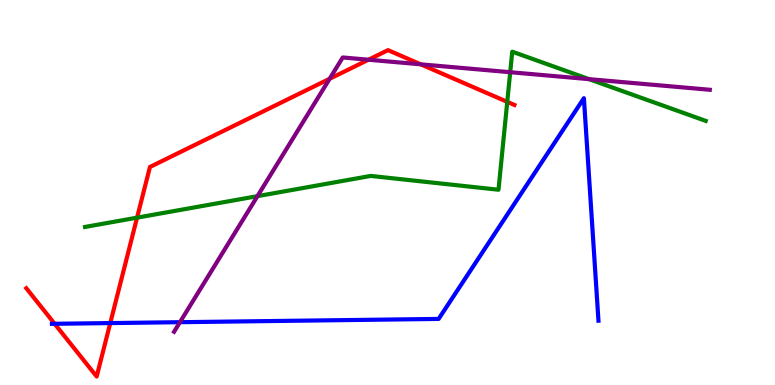[{'lines': ['blue', 'red'], 'intersections': [{'x': 0.705, 'y': 1.59}, {'x': 1.42, 'y': 1.61}]}, {'lines': ['green', 'red'], 'intersections': [{'x': 1.77, 'y': 4.35}, {'x': 6.55, 'y': 7.35}]}, {'lines': ['purple', 'red'], 'intersections': [{'x': 4.25, 'y': 7.95}, {'x': 4.75, 'y': 8.45}, {'x': 5.43, 'y': 8.33}]}, {'lines': ['blue', 'green'], 'intersections': []}, {'lines': ['blue', 'purple'], 'intersections': [{'x': 2.32, 'y': 1.63}]}, {'lines': ['green', 'purple'], 'intersections': [{'x': 3.32, 'y': 4.91}, {'x': 6.58, 'y': 8.12}, {'x': 7.6, 'y': 7.94}]}]